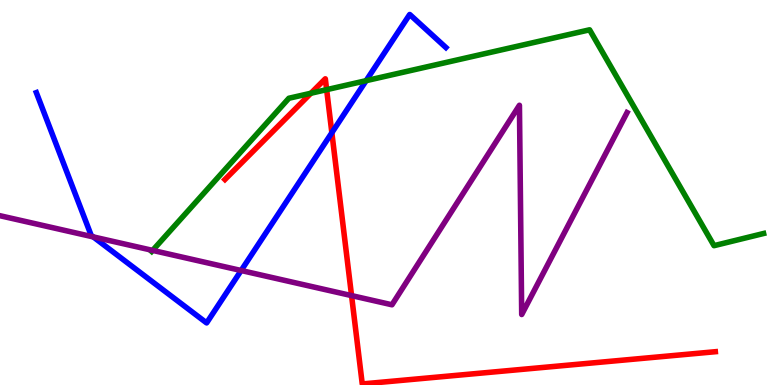[{'lines': ['blue', 'red'], 'intersections': [{'x': 4.28, 'y': 6.55}]}, {'lines': ['green', 'red'], 'intersections': [{'x': 4.01, 'y': 7.58}, {'x': 4.21, 'y': 7.67}]}, {'lines': ['purple', 'red'], 'intersections': [{'x': 4.54, 'y': 2.32}]}, {'lines': ['blue', 'green'], 'intersections': [{'x': 4.72, 'y': 7.9}]}, {'lines': ['blue', 'purple'], 'intersections': [{'x': 1.2, 'y': 3.85}, {'x': 3.11, 'y': 2.97}]}, {'lines': ['green', 'purple'], 'intersections': [{'x': 1.97, 'y': 3.5}]}]